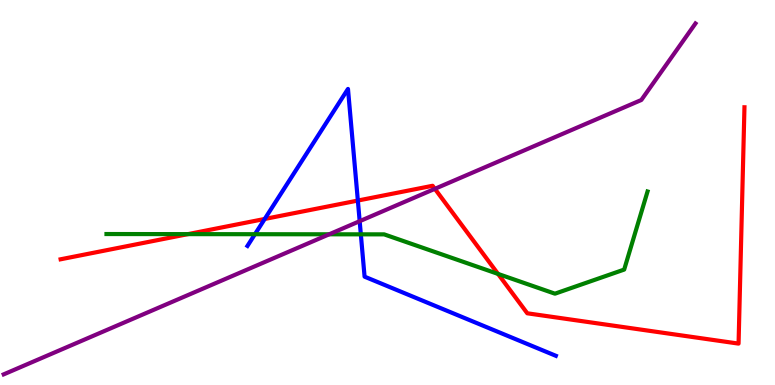[{'lines': ['blue', 'red'], 'intersections': [{'x': 3.42, 'y': 4.31}, {'x': 4.62, 'y': 4.79}]}, {'lines': ['green', 'red'], 'intersections': [{'x': 2.43, 'y': 3.92}, {'x': 6.43, 'y': 2.89}]}, {'lines': ['purple', 'red'], 'intersections': [{'x': 5.61, 'y': 5.1}]}, {'lines': ['blue', 'green'], 'intersections': [{'x': 3.29, 'y': 3.92}, {'x': 4.66, 'y': 3.91}]}, {'lines': ['blue', 'purple'], 'intersections': [{'x': 4.64, 'y': 4.25}]}, {'lines': ['green', 'purple'], 'intersections': [{'x': 4.25, 'y': 3.91}]}]